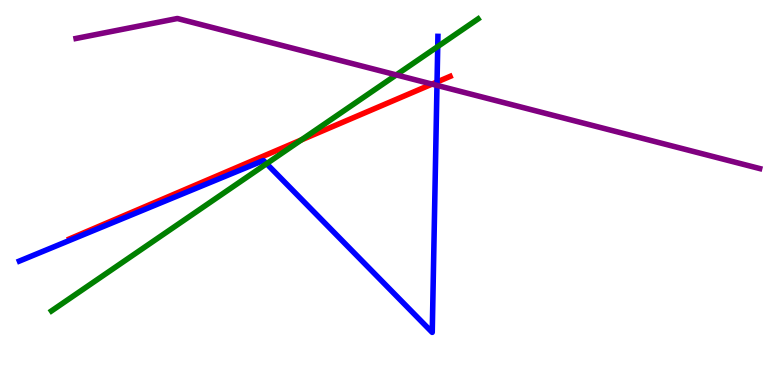[{'lines': ['blue', 'red'], 'intersections': [{'x': 5.64, 'y': 7.87}]}, {'lines': ['green', 'red'], 'intersections': [{'x': 3.89, 'y': 6.36}]}, {'lines': ['purple', 'red'], 'intersections': [{'x': 5.57, 'y': 7.82}]}, {'lines': ['blue', 'green'], 'intersections': [{'x': 3.44, 'y': 5.75}, {'x': 5.65, 'y': 8.79}]}, {'lines': ['blue', 'purple'], 'intersections': [{'x': 5.64, 'y': 7.78}]}, {'lines': ['green', 'purple'], 'intersections': [{'x': 5.11, 'y': 8.05}]}]